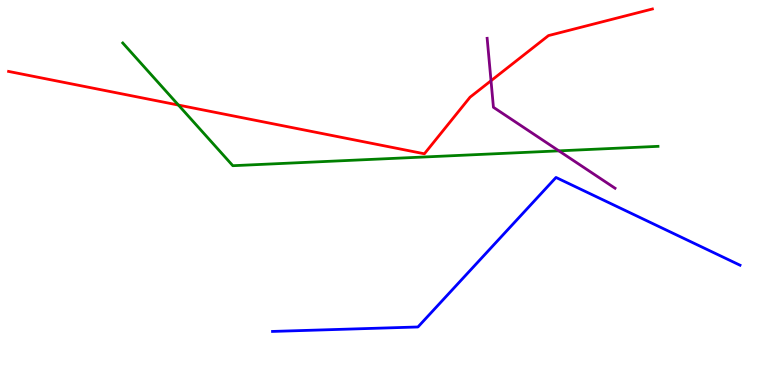[{'lines': ['blue', 'red'], 'intersections': []}, {'lines': ['green', 'red'], 'intersections': [{'x': 2.3, 'y': 7.27}]}, {'lines': ['purple', 'red'], 'intersections': [{'x': 6.34, 'y': 7.9}]}, {'lines': ['blue', 'green'], 'intersections': []}, {'lines': ['blue', 'purple'], 'intersections': []}, {'lines': ['green', 'purple'], 'intersections': [{'x': 7.21, 'y': 6.08}]}]